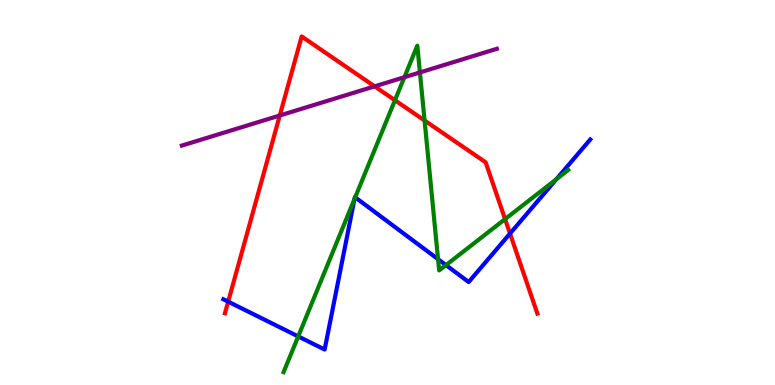[{'lines': ['blue', 'red'], 'intersections': [{'x': 2.94, 'y': 2.16}, {'x': 6.58, 'y': 3.93}]}, {'lines': ['green', 'red'], 'intersections': [{'x': 5.1, 'y': 7.4}, {'x': 5.48, 'y': 6.87}, {'x': 6.52, 'y': 4.31}]}, {'lines': ['purple', 'red'], 'intersections': [{'x': 3.61, 'y': 7.0}, {'x': 4.83, 'y': 7.76}]}, {'lines': ['blue', 'green'], 'intersections': [{'x': 3.85, 'y': 1.26}, {'x': 4.57, 'y': 4.83}, {'x': 4.58, 'y': 4.87}, {'x': 5.65, 'y': 3.27}, {'x': 5.75, 'y': 3.11}, {'x': 7.18, 'y': 5.35}]}, {'lines': ['blue', 'purple'], 'intersections': []}, {'lines': ['green', 'purple'], 'intersections': [{'x': 5.22, 'y': 7.99}, {'x': 5.42, 'y': 8.12}]}]